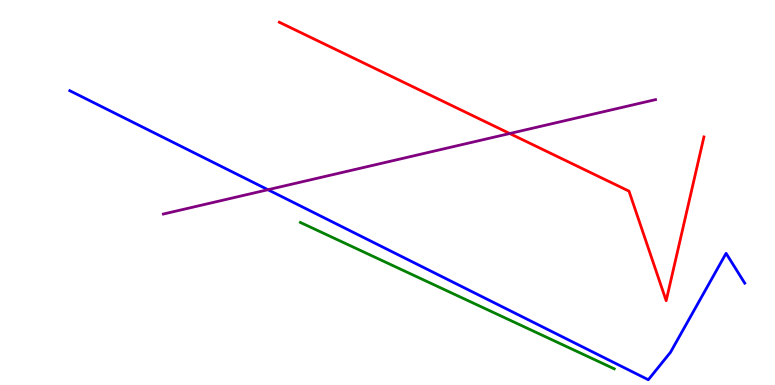[{'lines': ['blue', 'red'], 'intersections': []}, {'lines': ['green', 'red'], 'intersections': []}, {'lines': ['purple', 'red'], 'intersections': [{'x': 6.58, 'y': 6.53}]}, {'lines': ['blue', 'green'], 'intersections': []}, {'lines': ['blue', 'purple'], 'intersections': [{'x': 3.46, 'y': 5.07}]}, {'lines': ['green', 'purple'], 'intersections': []}]